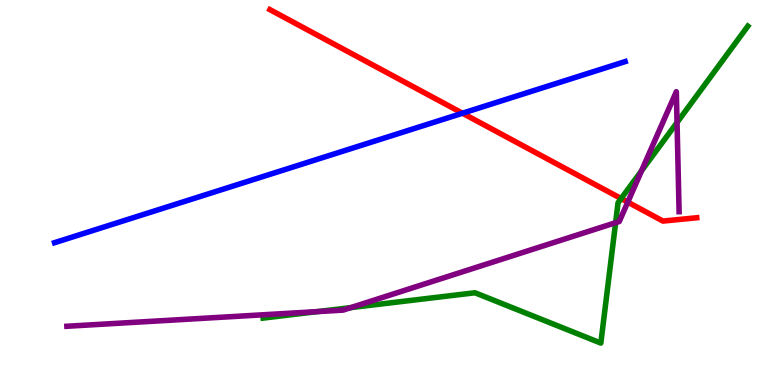[{'lines': ['blue', 'red'], 'intersections': [{'x': 5.97, 'y': 7.06}]}, {'lines': ['green', 'red'], 'intersections': [{'x': 8.01, 'y': 4.84}]}, {'lines': ['purple', 'red'], 'intersections': [{'x': 8.1, 'y': 4.75}]}, {'lines': ['blue', 'green'], 'intersections': []}, {'lines': ['blue', 'purple'], 'intersections': []}, {'lines': ['green', 'purple'], 'intersections': [{'x': 4.09, 'y': 1.91}, {'x': 4.53, 'y': 2.01}, {'x': 7.94, 'y': 4.22}, {'x': 8.28, 'y': 5.57}, {'x': 8.74, 'y': 6.82}]}]